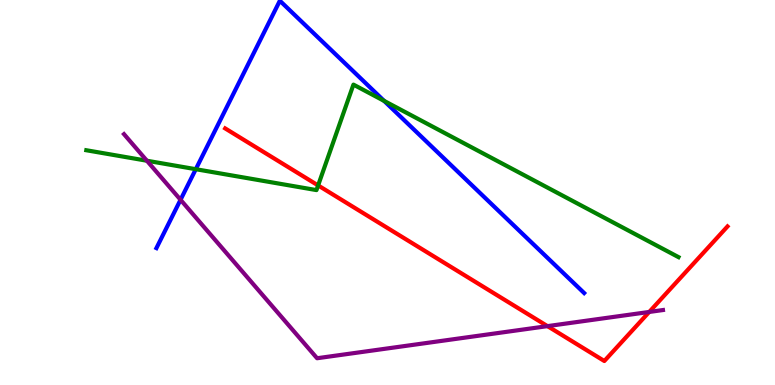[{'lines': ['blue', 'red'], 'intersections': []}, {'lines': ['green', 'red'], 'intersections': [{'x': 4.1, 'y': 5.18}]}, {'lines': ['purple', 'red'], 'intersections': [{'x': 7.06, 'y': 1.53}, {'x': 8.38, 'y': 1.9}]}, {'lines': ['blue', 'green'], 'intersections': [{'x': 2.53, 'y': 5.61}, {'x': 4.96, 'y': 7.38}]}, {'lines': ['blue', 'purple'], 'intersections': [{'x': 2.33, 'y': 4.81}]}, {'lines': ['green', 'purple'], 'intersections': [{'x': 1.9, 'y': 5.83}]}]